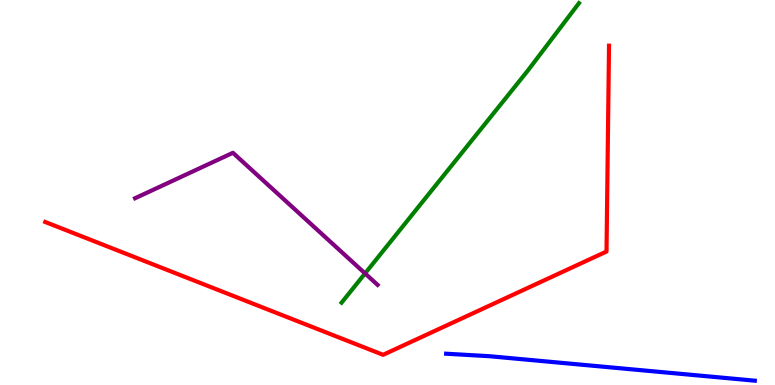[{'lines': ['blue', 'red'], 'intersections': []}, {'lines': ['green', 'red'], 'intersections': []}, {'lines': ['purple', 'red'], 'intersections': []}, {'lines': ['blue', 'green'], 'intersections': []}, {'lines': ['blue', 'purple'], 'intersections': []}, {'lines': ['green', 'purple'], 'intersections': [{'x': 4.71, 'y': 2.9}]}]